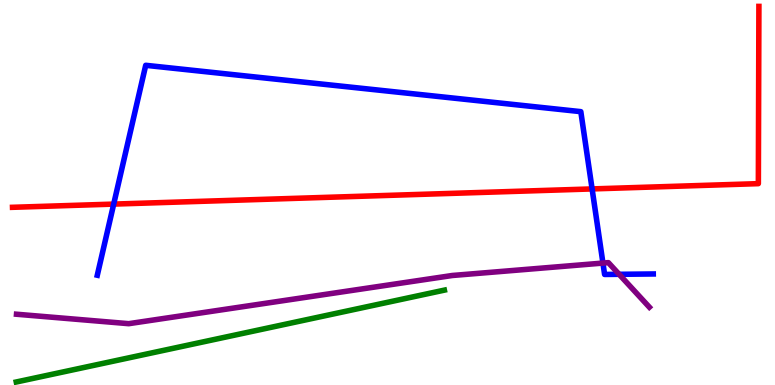[{'lines': ['blue', 'red'], 'intersections': [{'x': 1.47, 'y': 4.7}, {'x': 7.64, 'y': 5.09}]}, {'lines': ['green', 'red'], 'intersections': []}, {'lines': ['purple', 'red'], 'intersections': []}, {'lines': ['blue', 'green'], 'intersections': []}, {'lines': ['blue', 'purple'], 'intersections': [{'x': 7.78, 'y': 3.17}, {'x': 7.99, 'y': 2.88}]}, {'lines': ['green', 'purple'], 'intersections': []}]